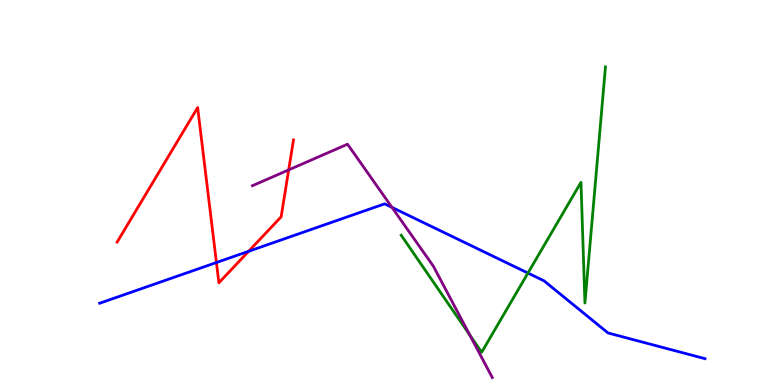[{'lines': ['blue', 'red'], 'intersections': [{'x': 2.79, 'y': 3.18}, {'x': 3.21, 'y': 3.47}]}, {'lines': ['green', 'red'], 'intersections': []}, {'lines': ['purple', 'red'], 'intersections': [{'x': 3.72, 'y': 5.59}]}, {'lines': ['blue', 'green'], 'intersections': [{'x': 6.81, 'y': 2.91}]}, {'lines': ['blue', 'purple'], 'intersections': [{'x': 5.06, 'y': 4.61}]}, {'lines': ['green', 'purple'], 'intersections': [{'x': 6.06, 'y': 1.3}]}]